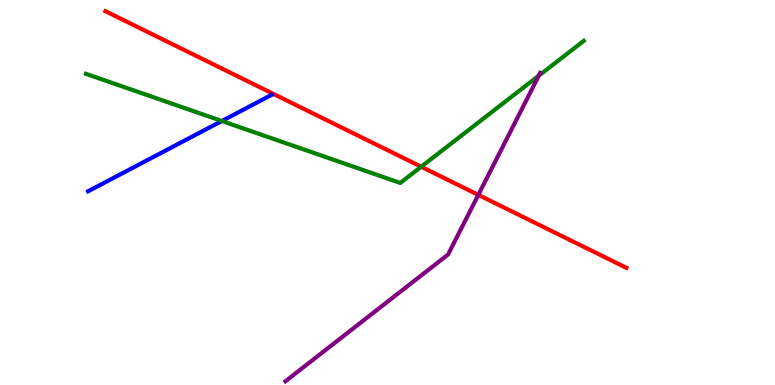[{'lines': ['blue', 'red'], 'intersections': []}, {'lines': ['green', 'red'], 'intersections': [{'x': 5.43, 'y': 5.67}]}, {'lines': ['purple', 'red'], 'intersections': [{'x': 6.17, 'y': 4.94}]}, {'lines': ['blue', 'green'], 'intersections': [{'x': 2.86, 'y': 6.86}]}, {'lines': ['blue', 'purple'], 'intersections': []}, {'lines': ['green', 'purple'], 'intersections': [{'x': 6.95, 'y': 8.03}]}]